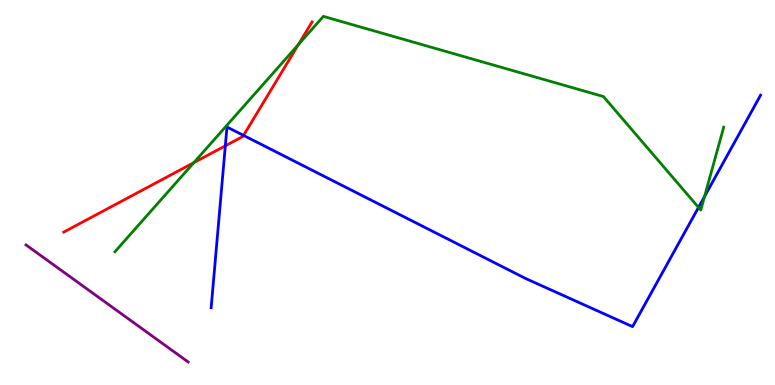[{'lines': ['blue', 'red'], 'intersections': [{'x': 2.91, 'y': 6.21}, {'x': 3.14, 'y': 6.48}]}, {'lines': ['green', 'red'], 'intersections': [{'x': 2.5, 'y': 5.78}, {'x': 3.85, 'y': 8.84}]}, {'lines': ['purple', 'red'], 'intersections': []}, {'lines': ['blue', 'green'], 'intersections': [{'x': 9.01, 'y': 4.61}, {'x': 9.09, 'y': 4.9}]}, {'lines': ['blue', 'purple'], 'intersections': []}, {'lines': ['green', 'purple'], 'intersections': []}]